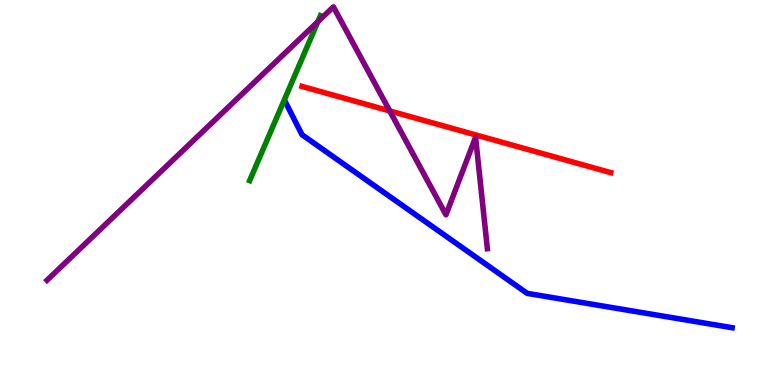[{'lines': ['blue', 'red'], 'intersections': []}, {'lines': ['green', 'red'], 'intersections': []}, {'lines': ['purple', 'red'], 'intersections': [{'x': 5.03, 'y': 7.12}]}, {'lines': ['blue', 'green'], 'intersections': []}, {'lines': ['blue', 'purple'], 'intersections': []}, {'lines': ['green', 'purple'], 'intersections': [{'x': 4.1, 'y': 9.44}]}]